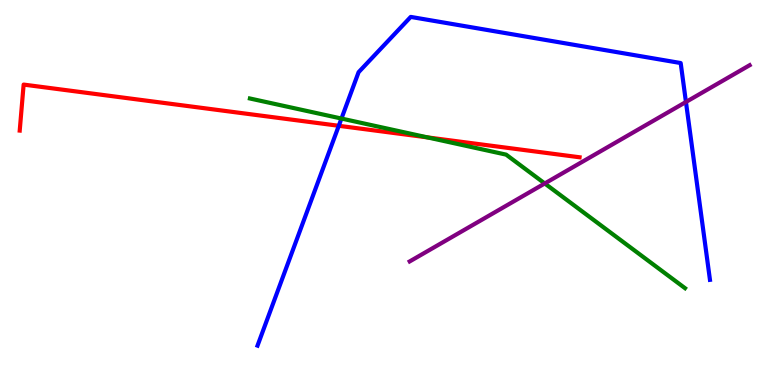[{'lines': ['blue', 'red'], 'intersections': [{'x': 4.37, 'y': 6.73}]}, {'lines': ['green', 'red'], 'intersections': [{'x': 5.51, 'y': 6.43}]}, {'lines': ['purple', 'red'], 'intersections': []}, {'lines': ['blue', 'green'], 'intersections': [{'x': 4.41, 'y': 6.92}]}, {'lines': ['blue', 'purple'], 'intersections': [{'x': 8.85, 'y': 7.35}]}, {'lines': ['green', 'purple'], 'intersections': [{'x': 7.03, 'y': 5.23}]}]